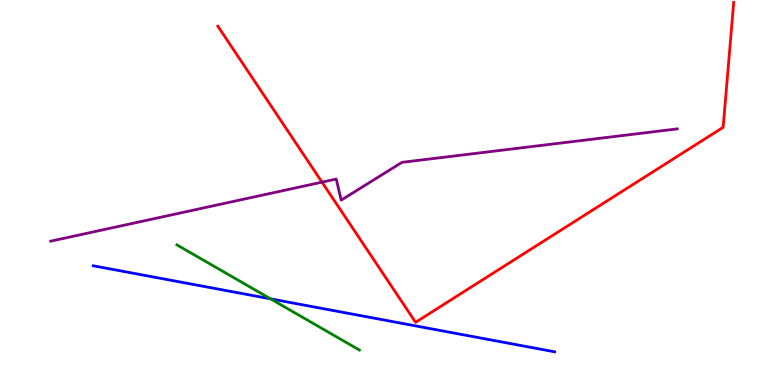[{'lines': ['blue', 'red'], 'intersections': []}, {'lines': ['green', 'red'], 'intersections': []}, {'lines': ['purple', 'red'], 'intersections': [{'x': 4.15, 'y': 5.27}]}, {'lines': ['blue', 'green'], 'intersections': [{'x': 3.49, 'y': 2.24}]}, {'lines': ['blue', 'purple'], 'intersections': []}, {'lines': ['green', 'purple'], 'intersections': []}]